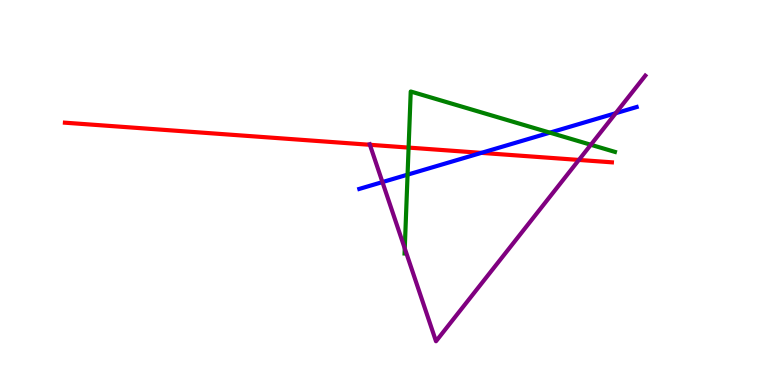[{'lines': ['blue', 'red'], 'intersections': [{'x': 6.21, 'y': 6.03}]}, {'lines': ['green', 'red'], 'intersections': [{'x': 5.27, 'y': 6.17}]}, {'lines': ['purple', 'red'], 'intersections': [{'x': 4.77, 'y': 6.24}, {'x': 7.47, 'y': 5.85}]}, {'lines': ['blue', 'green'], 'intersections': [{'x': 5.26, 'y': 5.46}, {'x': 7.1, 'y': 6.55}]}, {'lines': ['blue', 'purple'], 'intersections': [{'x': 4.93, 'y': 5.27}, {'x': 7.94, 'y': 7.06}]}, {'lines': ['green', 'purple'], 'intersections': [{'x': 5.22, 'y': 3.55}, {'x': 7.62, 'y': 6.24}]}]